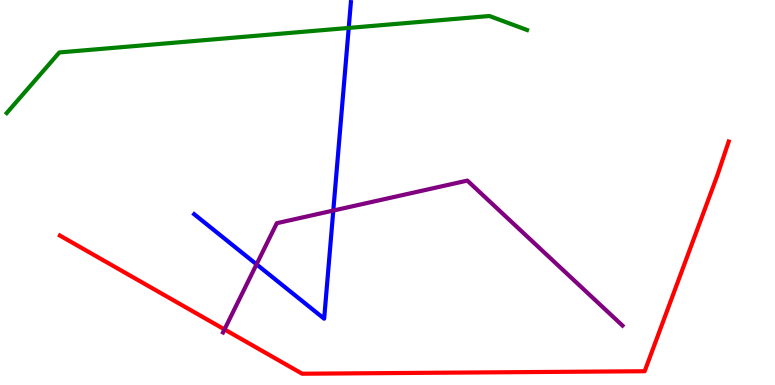[{'lines': ['blue', 'red'], 'intersections': []}, {'lines': ['green', 'red'], 'intersections': []}, {'lines': ['purple', 'red'], 'intersections': [{'x': 2.9, 'y': 1.44}]}, {'lines': ['blue', 'green'], 'intersections': [{'x': 4.5, 'y': 9.27}]}, {'lines': ['blue', 'purple'], 'intersections': [{'x': 3.31, 'y': 3.13}, {'x': 4.3, 'y': 4.53}]}, {'lines': ['green', 'purple'], 'intersections': []}]